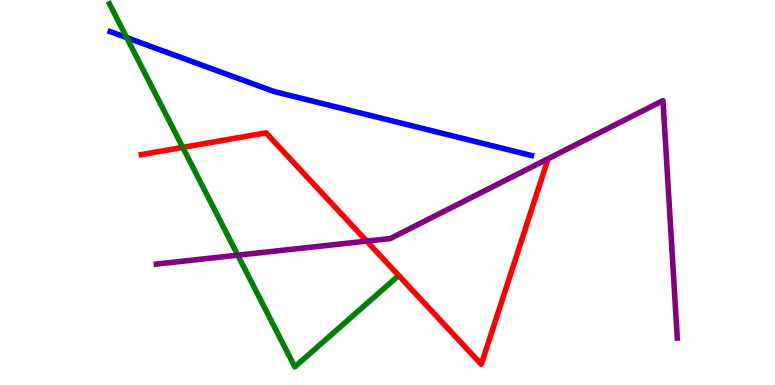[{'lines': ['blue', 'red'], 'intersections': []}, {'lines': ['green', 'red'], 'intersections': [{'x': 2.36, 'y': 6.17}]}, {'lines': ['purple', 'red'], 'intersections': [{'x': 4.73, 'y': 3.74}]}, {'lines': ['blue', 'green'], 'intersections': [{'x': 1.64, 'y': 9.02}]}, {'lines': ['blue', 'purple'], 'intersections': []}, {'lines': ['green', 'purple'], 'intersections': [{'x': 3.07, 'y': 3.37}]}]